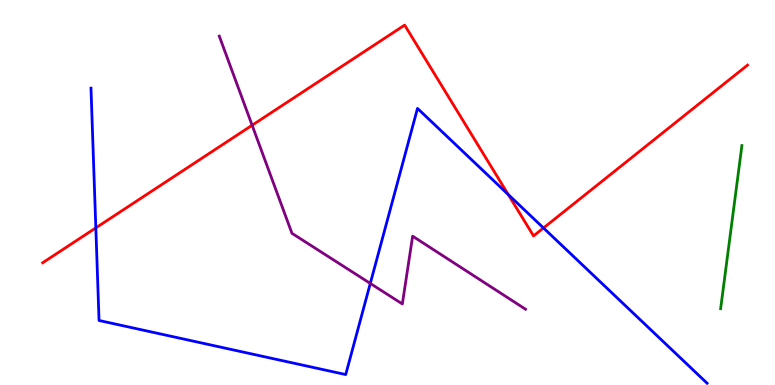[{'lines': ['blue', 'red'], 'intersections': [{'x': 1.24, 'y': 4.08}, {'x': 6.56, 'y': 4.95}, {'x': 7.01, 'y': 4.08}]}, {'lines': ['green', 'red'], 'intersections': []}, {'lines': ['purple', 'red'], 'intersections': [{'x': 3.25, 'y': 6.75}]}, {'lines': ['blue', 'green'], 'intersections': []}, {'lines': ['blue', 'purple'], 'intersections': [{'x': 4.78, 'y': 2.64}]}, {'lines': ['green', 'purple'], 'intersections': []}]